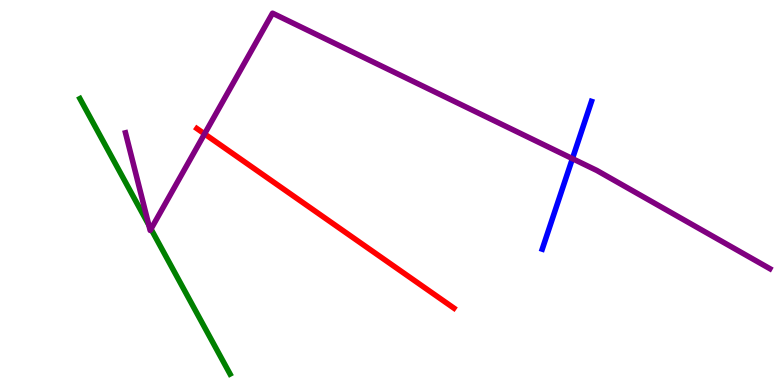[{'lines': ['blue', 'red'], 'intersections': []}, {'lines': ['green', 'red'], 'intersections': []}, {'lines': ['purple', 'red'], 'intersections': [{'x': 2.64, 'y': 6.52}]}, {'lines': ['blue', 'green'], 'intersections': []}, {'lines': ['blue', 'purple'], 'intersections': [{'x': 7.39, 'y': 5.88}]}, {'lines': ['green', 'purple'], 'intersections': [{'x': 1.92, 'y': 4.16}, {'x': 1.95, 'y': 4.05}]}]